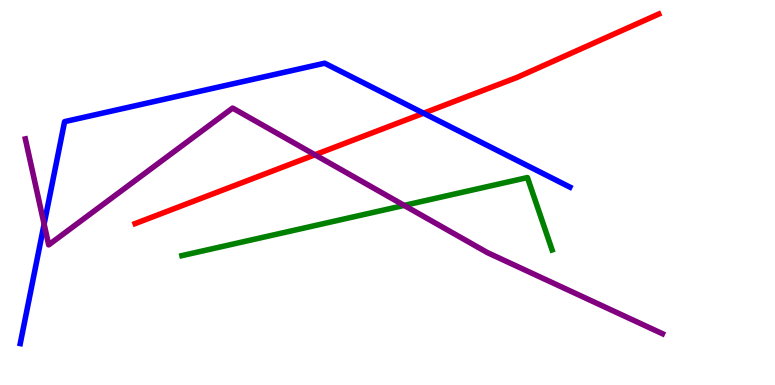[{'lines': ['blue', 'red'], 'intersections': [{'x': 5.47, 'y': 7.06}]}, {'lines': ['green', 'red'], 'intersections': []}, {'lines': ['purple', 'red'], 'intersections': [{'x': 4.06, 'y': 5.98}]}, {'lines': ['blue', 'green'], 'intersections': []}, {'lines': ['blue', 'purple'], 'intersections': [{'x': 0.569, 'y': 4.18}]}, {'lines': ['green', 'purple'], 'intersections': [{'x': 5.22, 'y': 4.66}]}]